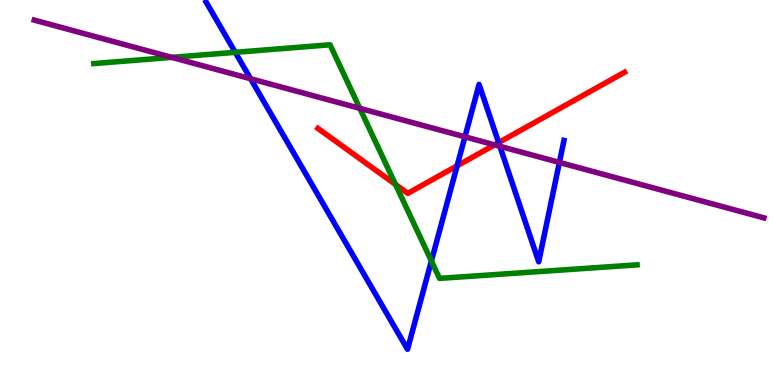[{'lines': ['blue', 'red'], 'intersections': [{'x': 5.9, 'y': 5.69}, {'x': 6.43, 'y': 6.3}]}, {'lines': ['green', 'red'], 'intersections': [{'x': 5.1, 'y': 5.21}]}, {'lines': ['purple', 'red'], 'intersections': [{'x': 6.38, 'y': 6.24}]}, {'lines': ['blue', 'green'], 'intersections': [{'x': 3.04, 'y': 8.64}, {'x': 5.57, 'y': 3.22}]}, {'lines': ['blue', 'purple'], 'intersections': [{'x': 3.23, 'y': 7.95}, {'x': 6.0, 'y': 6.45}, {'x': 6.45, 'y': 6.2}, {'x': 7.22, 'y': 5.78}]}, {'lines': ['green', 'purple'], 'intersections': [{'x': 2.22, 'y': 8.51}, {'x': 4.64, 'y': 7.19}]}]